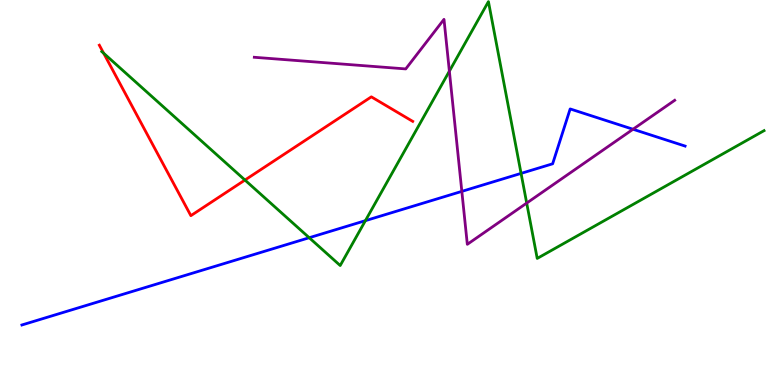[{'lines': ['blue', 'red'], 'intersections': []}, {'lines': ['green', 'red'], 'intersections': [{'x': 1.34, 'y': 8.62}, {'x': 3.16, 'y': 5.32}]}, {'lines': ['purple', 'red'], 'intersections': []}, {'lines': ['blue', 'green'], 'intersections': [{'x': 3.99, 'y': 3.83}, {'x': 4.71, 'y': 4.27}, {'x': 6.72, 'y': 5.5}]}, {'lines': ['blue', 'purple'], 'intersections': [{'x': 5.96, 'y': 5.03}, {'x': 8.17, 'y': 6.64}]}, {'lines': ['green', 'purple'], 'intersections': [{'x': 5.8, 'y': 8.15}, {'x': 6.8, 'y': 4.73}]}]